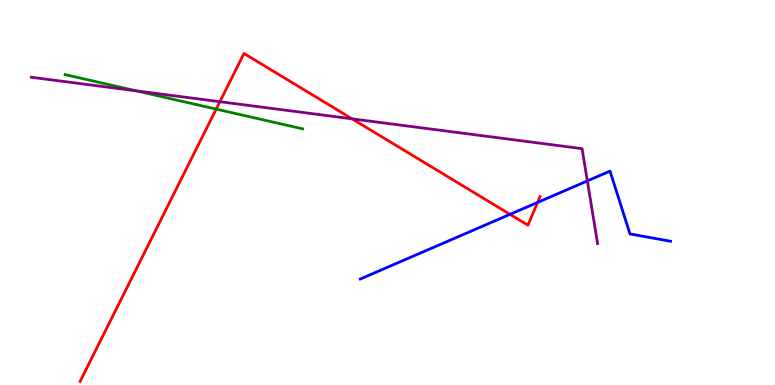[{'lines': ['blue', 'red'], 'intersections': [{'x': 6.58, 'y': 4.43}, {'x': 6.94, 'y': 4.74}]}, {'lines': ['green', 'red'], 'intersections': [{'x': 2.79, 'y': 7.17}]}, {'lines': ['purple', 'red'], 'intersections': [{'x': 2.84, 'y': 7.36}, {'x': 4.54, 'y': 6.91}]}, {'lines': ['blue', 'green'], 'intersections': []}, {'lines': ['blue', 'purple'], 'intersections': [{'x': 7.58, 'y': 5.3}]}, {'lines': ['green', 'purple'], 'intersections': [{'x': 1.76, 'y': 7.64}]}]